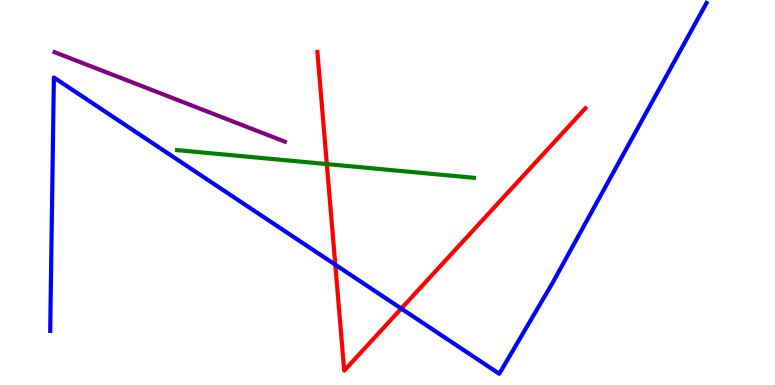[{'lines': ['blue', 'red'], 'intersections': [{'x': 4.33, 'y': 3.12}, {'x': 5.18, 'y': 1.99}]}, {'lines': ['green', 'red'], 'intersections': [{'x': 4.22, 'y': 5.74}]}, {'lines': ['purple', 'red'], 'intersections': []}, {'lines': ['blue', 'green'], 'intersections': []}, {'lines': ['blue', 'purple'], 'intersections': []}, {'lines': ['green', 'purple'], 'intersections': []}]